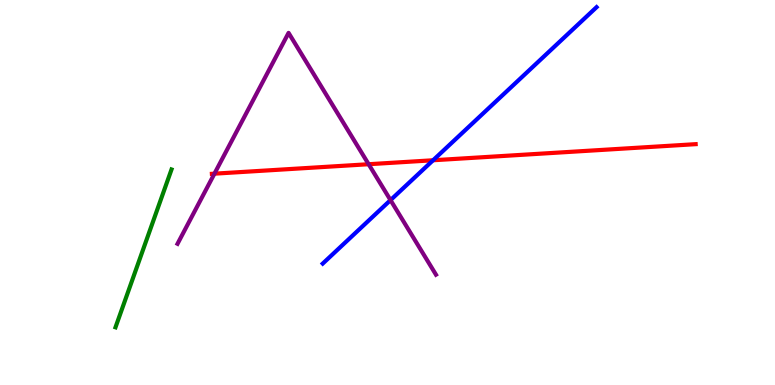[{'lines': ['blue', 'red'], 'intersections': [{'x': 5.59, 'y': 5.84}]}, {'lines': ['green', 'red'], 'intersections': []}, {'lines': ['purple', 'red'], 'intersections': [{'x': 2.77, 'y': 5.49}, {'x': 4.76, 'y': 5.73}]}, {'lines': ['blue', 'green'], 'intersections': []}, {'lines': ['blue', 'purple'], 'intersections': [{'x': 5.04, 'y': 4.8}]}, {'lines': ['green', 'purple'], 'intersections': []}]